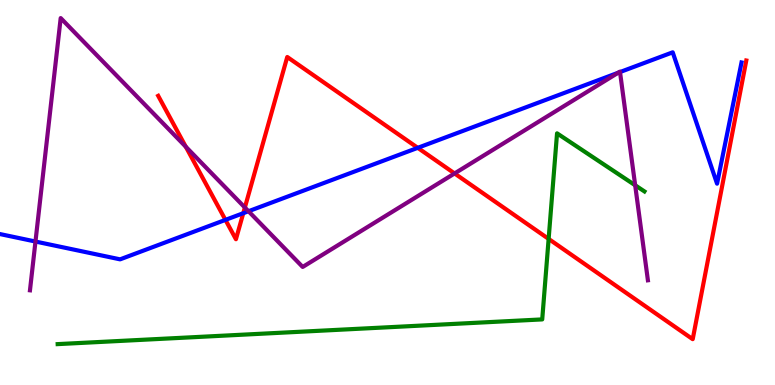[{'lines': ['blue', 'red'], 'intersections': [{'x': 2.91, 'y': 4.29}, {'x': 3.14, 'y': 4.46}, {'x': 5.39, 'y': 6.16}]}, {'lines': ['green', 'red'], 'intersections': [{'x': 7.08, 'y': 3.79}]}, {'lines': ['purple', 'red'], 'intersections': [{'x': 2.4, 'y': 6.19}, {'x': 3.16, 'y': 4.61}, {'x': 5.87, 'y': 5.49}]}, {'lines': ['blue', 'green'], 'intersections': []}, {'lines': ['blue', 'purple'], 'intersections': [{'x': 0.458, 'y': 3.73}, {'x': 3.21, 'y': 4.51}, {'x': 7.98, 'y': 8.11}, {'x': 8.0, 'y': 8.13}]}, {'lines': ['green', 'purple'], 'intersections': [{'x': 8.2, 'y': 5.19}]}]